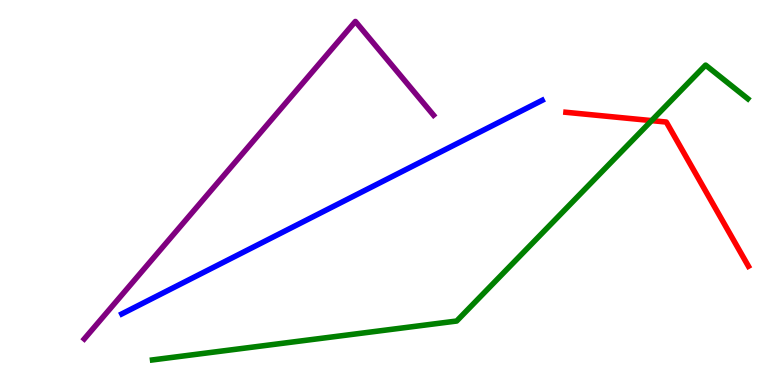[{'lines': ['blue', 'red'], 'intersections': []}, {'lines': ['green', 'red'], 'intersections': [{'x': 8.41, 'y': 6.87}]}, {'lines': ['purple', 'red'], 'intersections': []}, {'lines': ['blue', 'green'], 'intersections': []}, {'lines': ['blue', 'purple'], 'intersections': []}, {'lines': ['green', 'purple'], 'intersections': []}]